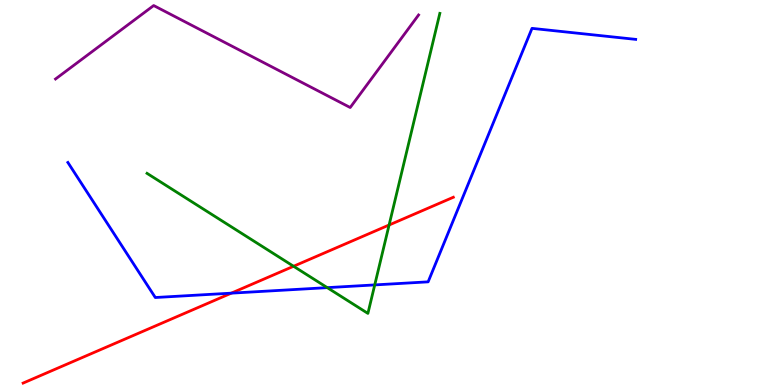[{'lines': ['blue', 'red'], 'intersections': [{'x': 2.98, 'y': 2.39}]}, {'lines': ['green', 'red'], 'intersections': [{'x': 3.79, 'y': 3.08}, {'x': 5.02, 'y': 4.16}]}, {'lines': ['purple', 'red'], 'intersections': []}, {'lines': ['blue', 'green'], 'intersections': [{'x': 4.22, 'y': 2.53}, {'x': 4.84, 'y': 2.6}]}, {'lines': ['blue', 'purple'], 'intersections': []}, {'lines': ['green', 'purple'], 'intersections': []}]